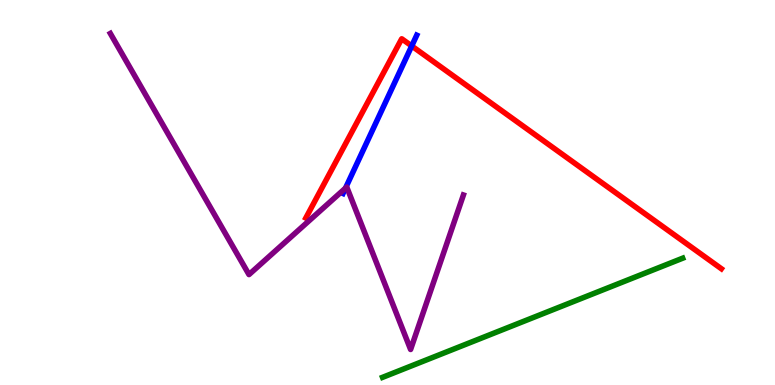[{'lines': ['blue', 'red'], 'intersections': [{'x': 5.31, 'y': 8.81}]}, {'lines': ['green', 'red'], 'intersections': []}, {'lines': ['purple', 'red'], 'intersections': []}, {'lines': ['blue', 'green'], 'intersections': []}, {'lines': ['blue', 'purple'], 'intersections': [{'x': 4.46, 'y': 5.11}]}, {'lines': ['green', 'purple'], 'intersections': []}]